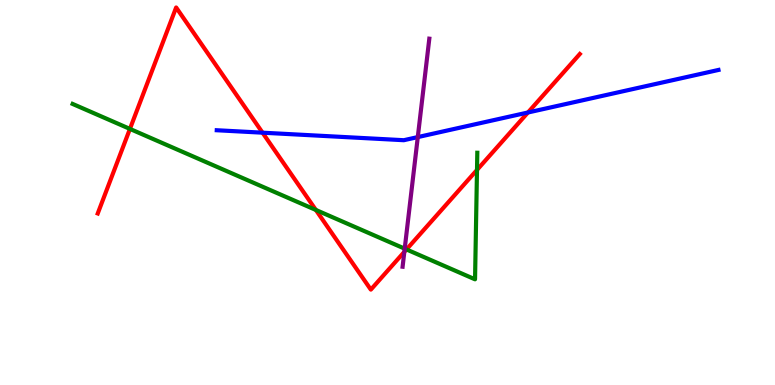[{'lines': ['blue', 'red'], 'intersections': [{'x': 3.39, 'y': 6.55}, {'x': 6.81, 'y': 7.08}]}, {'lines': ['green', 'red'], 'intersections': [{'x': 1.68, 'y': 6.65}, {'x': 4.08, 'y': 4.55}, {'x': 5.24, 'y': 3.52}, {'x': 6.15, 'y': 5.59}]}, {'lines': ['purple', 'red'], 'intersections': [{'x': 5.22, 'y': 3.46}]}, {'lines': ['blue', 'green'], 'intersections': []}, {'lines': ['blue', 'purple'], 'intersections': [{'x': 5.39, 'y': 6.44}]}, {'lines': ['green', 'purple'], 'intersections': [{'x': 5.22, 'y': 3.54}]}]